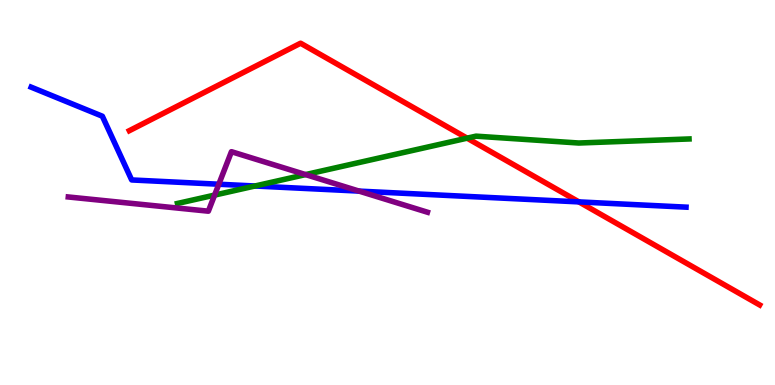[{'lines': ['blue', 'red'], 'intersections': [{'x': 7.47, 'y': 4.76}]}, {'lines': ['green', 'red'], 'intersections': [{'x': 6.03, 'y': 6.41}]}, {'lines': ['purple', 'red'], 'intersections': []}, {'lines': ['blue', 'green'], 'intersections': [{'x': 3.29, 'y': 5.17}]}, {'lines': ['blue', 'purple'], 'intersections': [{'x': 2.82, 'y': 5.21}, {'x': 4.63, 'y': 5.04}]}, {'lines': ['green', 'purple'], 'intersections': [{'x': 2.77, 'y': 4.93}, {'x': 3.94, 'y': 5.47}]}]